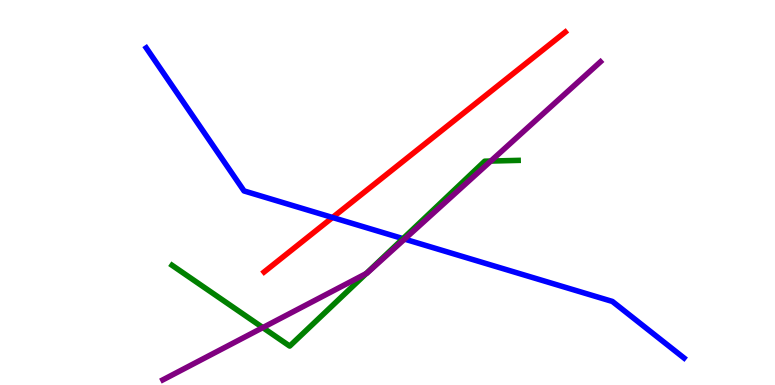[{'lines': ['blue', 'red'], 'intersections': [{'x': 4.29, 'y': 4.35}]}, {'lines': ['green', 'red'], 'intersections': []}, {'lines': ['purple', 'red'], 'intersections': []}, {'lines': ['blue', 'green'], 'intersections': [{'x': 5.2, 'y': 3.8}]}, {'lines': ['blue', 'purple'], 'intersections': [{'x': 5.22, 'y': 3.79}]}, {'lines': ['green', 'purple'], 'intersections': [{'x': 3.39, 'y': 1.49}, {'x': 4.72, 'y': 2.89}, {'x': 6.33, 'y': 5.82}]}]